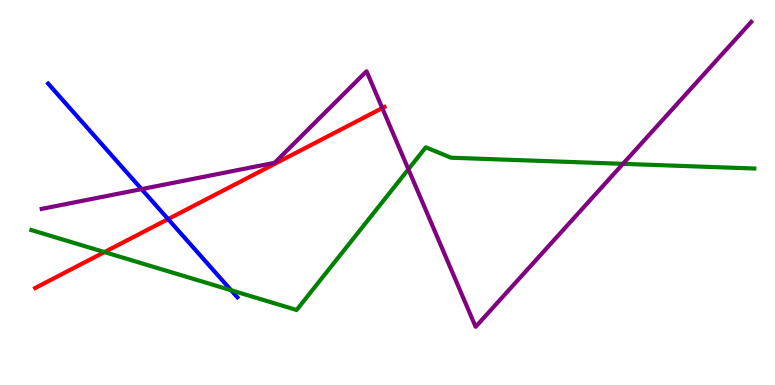[{'lines': ['blue', 'red'], 'intersections': [{'x': 2.17, 'y': 4.31}]}, {'lines': ['green', 'red'], 'intersections': [{'x': 1.35, 'y': 3.45}]}, {'lines': ['purple', 'red'], 'intersections': [{'x': 4.93, 'y': 7.19}]}, {'lines': ['blue', 'green'], 'intersections': [{'x': 2.98, 'y': 2.46}]}, {'lines': ['blue', 'purple'], 'intersections': [{'x': 1.83, 'y': 5.09}]}, {'lines': ['green', 'purple'], 'intersections': [{'x': 5.27, 'y': 5.6}, {'x': 8.04, 'y': 5.74}]}]